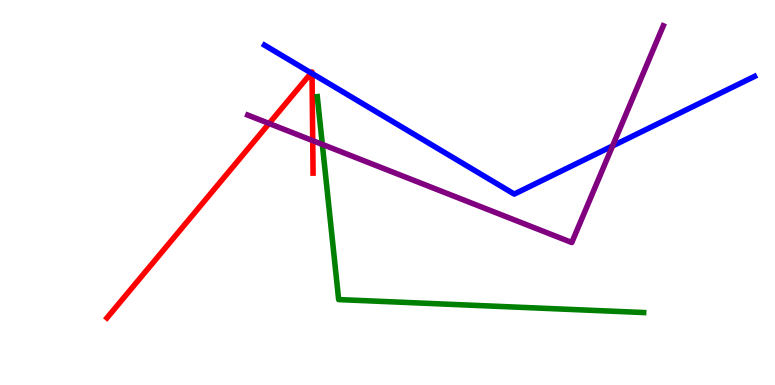[{'lines': ['blue', 'red'], 'intersections': [{'x': 4.02, 'y': 8.1}, {'x': 4.03, 'y': 8.09}]}, {'lines': ['green', 'red'], 'intersections': []}, {'lines': ['purple', 'red'], 'intersections': [{'x': 3.47, 'y': 6.79}, {'x': 4.04, 'y': 6.35}]}, {'lines': ['blue', 'green'], 'intersections': []}, {'lines': ['blue', 'purple'], 'intersections': [{'x': 7.9, 'y': 6.21}]}, {'lines': ['green', 'purple'], 'intersections': [{'x': 4.16, 'y': 6.25}]}]